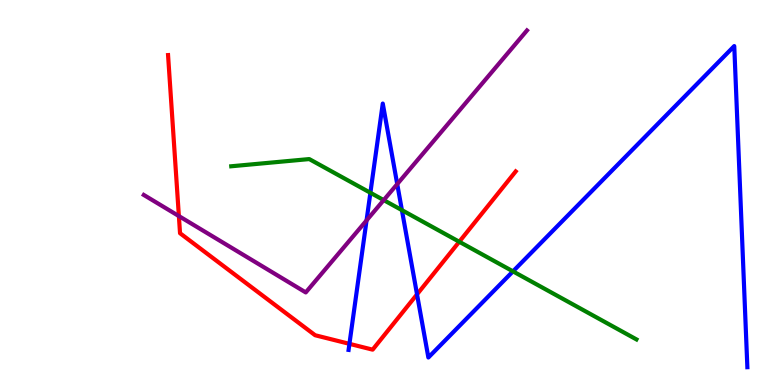[{'lines': ['blue', 'red'], 'intersections': [{'x': 4.51, 'y': 1.07}, {'x': 5.38, 'y': 2.35}]}, {'lines': ['green', 'red'], 'intersections': [{'x': 5.93, 'y': 3.72}]}, {'lines': ['purple', 'red'], 'intersections': [{'x': 2.31, 'y': 4.39}]}, {'lines': ['blue', 'green'], 'intersections': [{'x': 4.78, 'y': 4.99}, {'x': 5.19, 'y': 4.54}, {'x': 6.62, 'y': 2.95}]}, {'lines': ['blue', 'purple'], 'intersections': [{'x': 4.73, 'y': 4.27}, {'x': 5.13, 'y': 5.22}]}, {'lines': ['green', 'purple'], 'intersections': [{'x': 4.95, 'y': 4.8}]}]